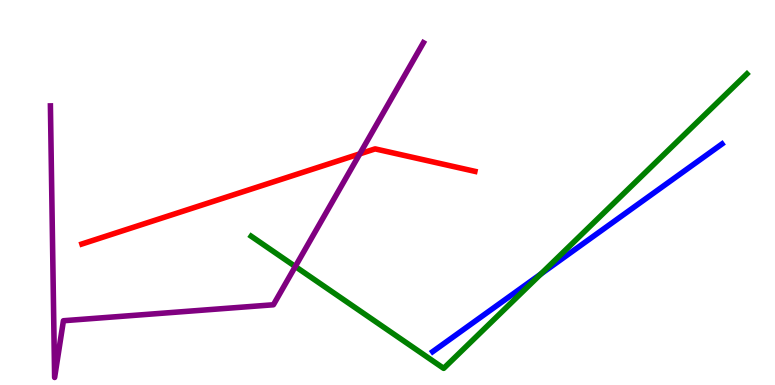[{'lines': ['blue', 'red'], 'intersections': []}, {'lines': ['green', 'red'], 'intersections': []}, {'lines': ['purple', 'red'], 'intersections': [{'x': 4.64, 'y': 6.0}]}, {'lines': ['blue', 'green'], 'intersections': [{'x': 6.98, 'y': 2.88}]}, {'lines': ['blue', 'purple'], 'intersections': []}, {'lines': ['green', 'purple'], 'intersections': [{'x': 3.81, 'y': 3.08}]}]